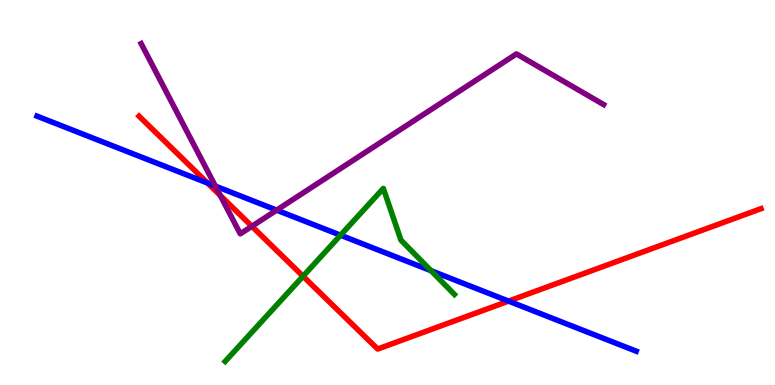[{'lines': ['blue', 'red'], 'intersections': [{'x': 2.68, 'y': 5.25}, {'x': 6.56, 'y': 2.18}]}, {'lines': ['green', 'red'], 'intersections': [{'x': 3.91, 'y': 2.83}]}, {'lines': ['purple', 'red'], 'intersections': [{'x': 2.84, 'y': 4.92}, {'x': 3.25, 'y': 4.12}]}, {'lines': ['blue', 'green'], 'intersections': [{'x': 4.39, 'y': 3.89}, {'x': 5.56, 'y': 2.97}]}, {'lines': ['blue', 'purple'], 'intersections': [{'x': 2.78, 'y': 5.17}, {'x': 3.57, 'y': 4.54}]}, {'lines': ['green', 'purple'], 'intersections': []}]